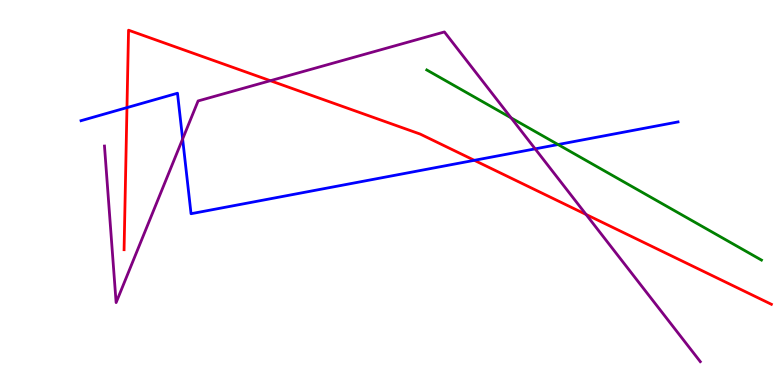[{'lines': ['blue', 'red'], 'intersections': [{'x': 1.64, 'y': 7.2}, {'x': 6.12, 'y': 5.84}]}, {'lines': ['green', 'red'], 'intersections': []}, {'lines': ['purple', 'red'], 'intersections': [{'x': 3.49, 'y': 7.9}, {'x': 7.56, 'y': 4.43}]}, {'lines': ['blue', 'green'], 'intersections': [{'x': 7.2, 'y': 6.25}]}, {'lines': ['blue', 'purple'], 'intersections': [{'x': 2.36, 'y': 6.39}, {'x': 6.91, 'y': 6.13}]}, {'lines': ['green', 'purple'], 'intersections': [{'x': 6.59, 'y': 6.94}]}]